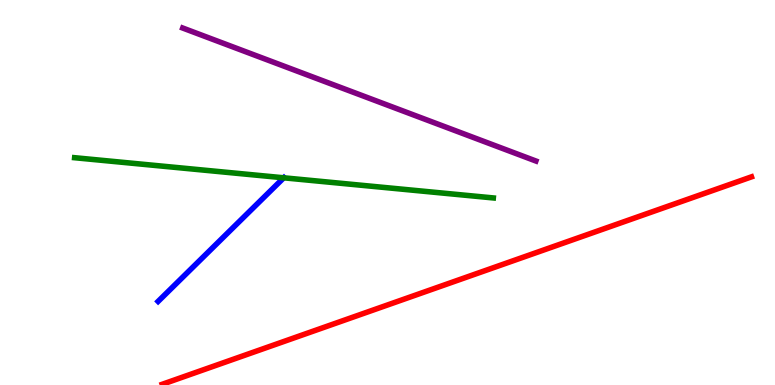[{'lines': ['blue', 'red'], 'intersections': []}, {'lines': ['green', 'red'], 'intersections': []}, {'lines': ['purple', 'red'], 'intersections': []}, {'lines': ['blue', 'green'], 'intersections': [{'x': 3.66, 'y': 5.38}]}, {'lines': ['blue', 'purple'], 'intersections': []}, {'lines': ['green', 'purple'], 'intersections': []}]